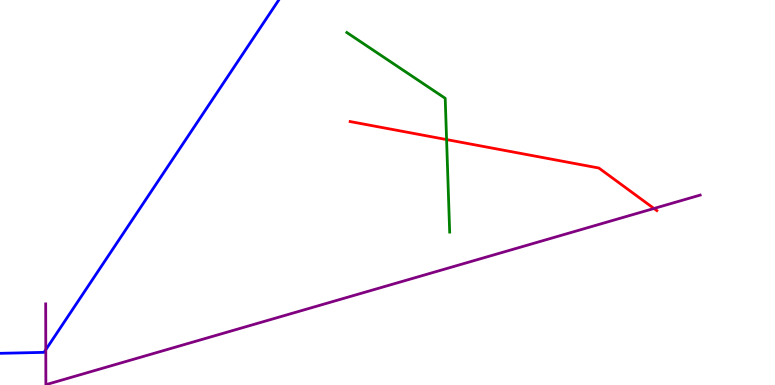[{'lines': ['blue', 'red'], 'intersections': []}, {'lines': ['green', 'red'], 'intersections': [{'x': 5.76, 'y': 6.37}]}, {'lines': ['purple', 'red'], 'intersections': [{'x': 8.44, 'y': 4.58}]}, {'lines': ['blue', 'green'], 'intersections': []}, {'lines': ['blue', 'purple'], 'intersections': [{'x': 0.591, 'y': 0.917}]}, {'lines': ['green', 'purple'], 'intersections': []}]